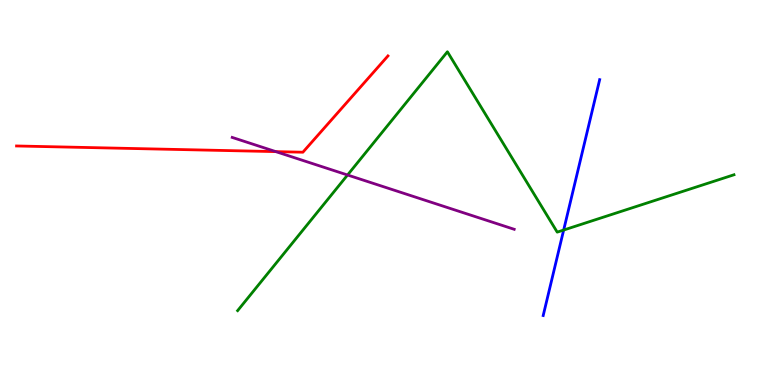[{'lines': ['blue', 'red'], 'intersections': []}, {'lines': ['green', 'red'], 'intersections': []}, {'lines': ['purple', 'red'], 'intersections': [{'x': 3.56, 'y': 6.06}]}, {'lines': ['blue', 'green'], 'intersections': [{'x': 7.27, 'y': 4.02}]}, {'lines': ['blue', 'purple'], 'intersections': []}, {'lines': ['green', 'purple'], 'intersections': [{'x': 4.48, 'y': 5.45}]}]